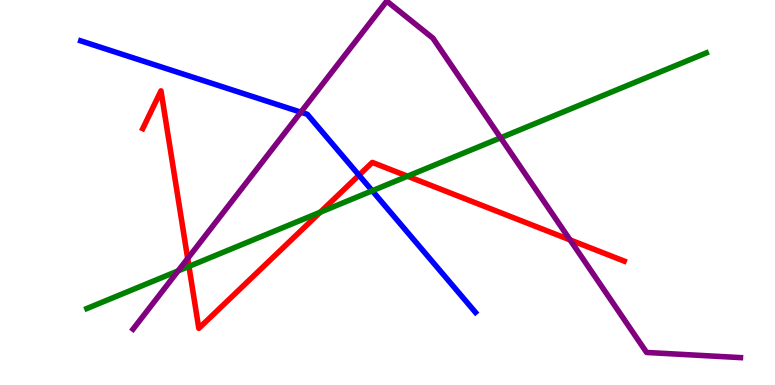[{'lines': ['blue', 'red'], 'intersections': [{'x': 4.63, 'y': 5.45}]}, {'lines': ['green', 'red'], 'intersections': [{'x': 2.44, 'y': 3.08}, {'x': 4.13, 'y': 4.49}, {'x': 5.26, 'y': 5.42}]}, {'lines': ['purple', 'red'], 'intersections': [{'x': 2.42, 'y': 3.29}, {'x': 7.36, 'y': 3.77}]}, {'lines': ['blue', 'green'], 'intersections': [{'x': 4.8, 'y': 5.04}]}, {'lines': ['blue', 'purple'], 'intersections': [{'x': 3.88, 'y': 7.09}]}, {'lines': ['green', 'purple'], 'intersections': [{'x': 2.3, 'y': 2.96}, {'x': 6.46, 'y': 6.42}]}]